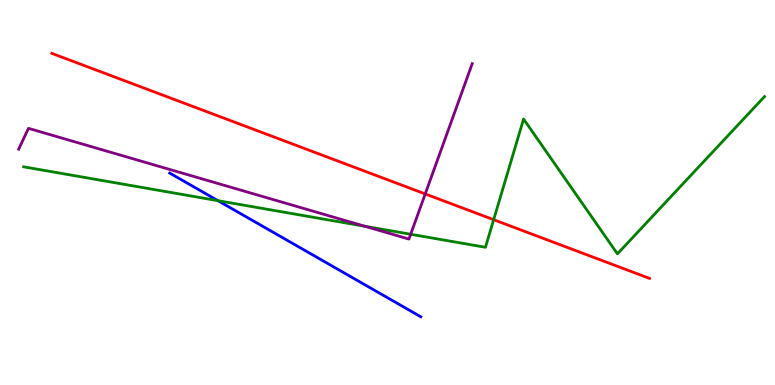[{'lines': ['blue', 'red'], 'intersections': []}, {'lines': ['green', 'red'], 'intersections': [{'x': 6.37, 'y': 4.29}]}, {'lines': ['purple', 'red'], 'intersections': [{'x': 5.49, 'y': 4.96}]}, {'lines': ['blue', 'green'], 'intersections': [{'x': 2.81, 'y': 4.79}]}, {'lines': ['blue', 'purple'], 'intersections': []}, {'lines': ['green', 'purple'], 'intersections': [{'x': 4.71, 'y': 4.12}, {'x': 5.3, 'y': 3.92}]}]